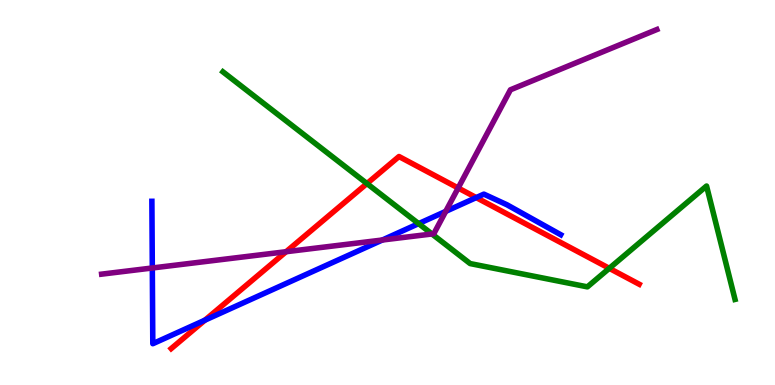[{'lines': ['blue', 'red'], 'intersections': [{'x': 2.64, 'y': 1.68}, {'x': 6.14, 'y': 4.87}]}, {'lines': ['green', 'red'], 'intersections': [{'x': 4.73, 'y': 5.23}, {'x': 7.86, 'y': 3.03}]}, {'lines': ['purple', 'red'], 'intersections': [{'x': 3.69, 'y': 3.46}, {'x': 5.91, 'y': 5.12}]}, {'lines': ['blue', 'green'], 'intersections': [{'x': 5.4, 'y': 4.19}]}, {'lines': ['blue', 'purple'], 'intersections': [{'x': 1.97, 'y': 3.04}, {'x': 4.93, 'y': 3.77}, {'x': 5.75, 'y': 4.51}]}, {'lines': ['green', 'purple'], 'intersections': [{'x': 5.57, 'y': 3.92}]}]